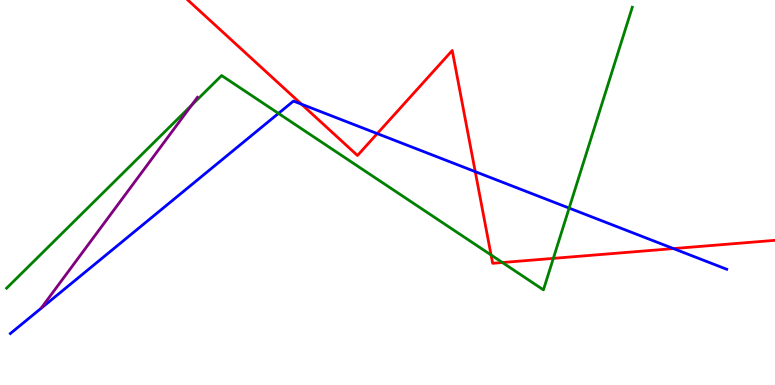[{'lines': ['blue', 'red'], 'intersections': [{'x': 3.89, 'y': 7.29}, {'x': 4.87, 'y': 6.53}, {'x': 6.13, 'y': 5.54}, {'x': 8.69, 'y': 3.54}]}, {'lines': ['green', 'red'], 'intersections': [{'x': 6.34, 'y': 3.38}, {'x': 6.48, 'y': 3.18}, {'x': 7.14, 'y': 3.29}]}, {'lines': ['purple', 'red'], 'intersections': []}, {'lines': ['blue', 'green'], 'intersections': [{'x': 3.59, 'y': 7.05}, {'x': 7.34, 'y': 4.6}]}, {'lines': ['blue', 'purple'], 'intersections': []}, {'lines': ['green', 'purple'], 'intersections': [{'x': 2.47, 'y': 7.26}]}]